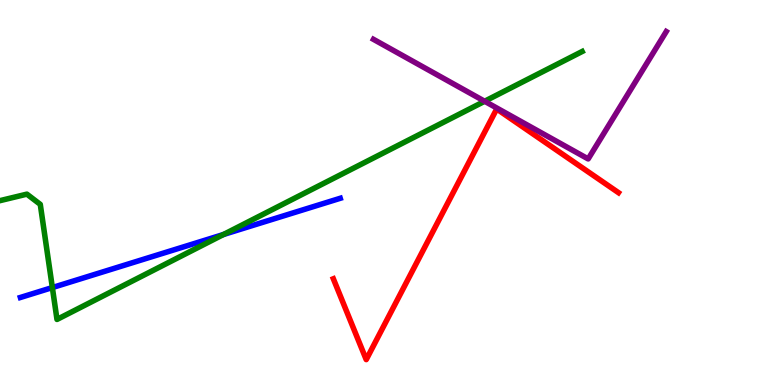[{'lines': ['blue', 'red'], 'intersections': []}, {'lines': ['green', 'red'], 'intersections': []}, {'lines': ['purple', 'red'], 'intersections': []}, {'lines': ['blue', 'green'], 'intersections': [{'x': 0.676, 'y': 2.53}, {'x': 2.88, 'y': 3.91}]}, {'lines': ['blue', 'purple'], 'intersections': []}, {'lines': ['green', 'purple'], 'intersections': [{'x': 6.25, 'y': 7.37}]}]